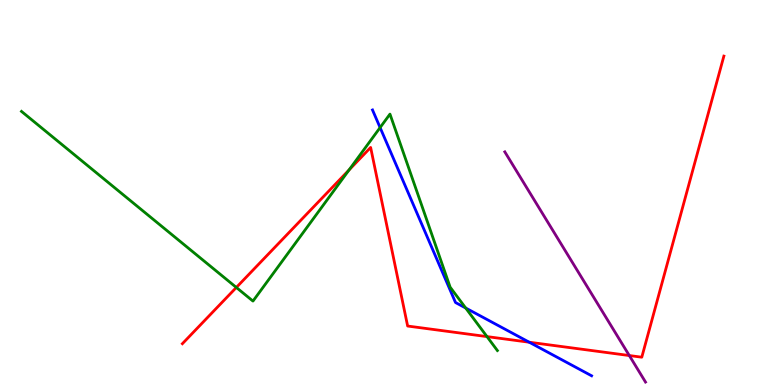[{'lines': ['blue', 'red'], 'intersections': [{'x': 6.83, 'y': 1.11}]}, {'lines': ['green', 'red'], 'intersections': [{'x': 3.05, 'y': 2.53}, {'x': 4.5, 'y': 5.59}, {'x': 6.28, 'y': 1.26}]}, {'lines': ['purple', 'red'], 'intersections': [{'x': 8.12, 'y': 0.765}]}, {'lines': ['blue', 'green'], 'intersections': [{'x': 4.9, 'y': 6.69}, {'x': 6.01, 'y': 2.0}]}, {'lines': ['blue', 'purple'], 'intersections': []}, {'lines': ['green', 'purple'], 'intersections': []}]